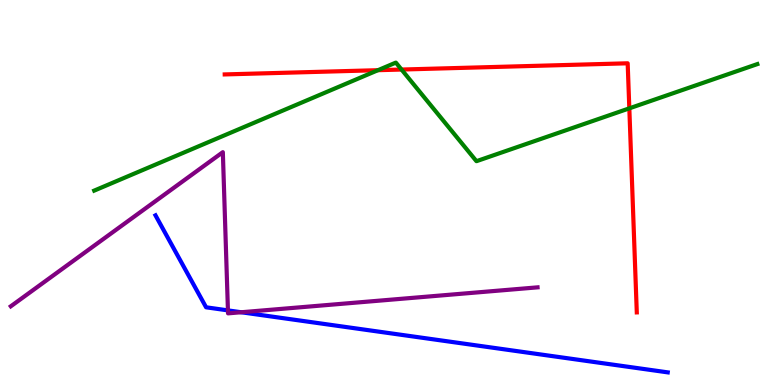[{'lines': ['blue', 'red'], 'intersections': []}, {'lines': ['green', 'red'], 'intersections': [{'x': 4.88, 'y': 8.18}, {'x': 5.18, 'y': 8.19}, {'x': 8.12, 'y': 7.19}]}, {'lines': ['purple', 'red'], 'intersections': []}, {'lines': ['blue', 'green'], 'intersections': []}, {'lines': ['blue', 'purple'], 'intersections': [{'x': 2.94, 'y': 1.94}, {'x': 3.11, 'y': 1.89}]}, {'lines': ['green', 'purple'], 'intersections': []}]